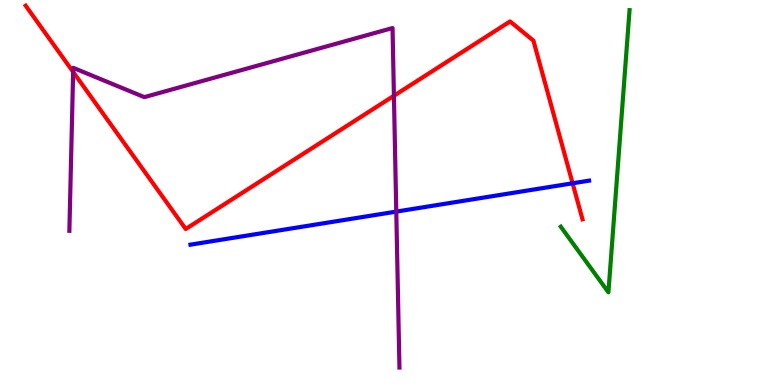[{'lines': ['blue', 'red'], 'intersections': [{'x': 7.39, 'y': 5.24}]}, {'lines': ['green', 'red'], 'intersections': []}, {'lines': ['purple', 'red'], 'intersections': [{'x': 0.944, 'y': 8.13}, {'x': 5.08, 'y': 7.51}]}, {'lines': ['blue', 'green'], 'intersections': []}, {'lines': ['blue', 'purple'], 'intersections': [{'x': 5.11, 'y': 4.5}]}, {'lines': ['green', 'purple'], 'intersections': []}]